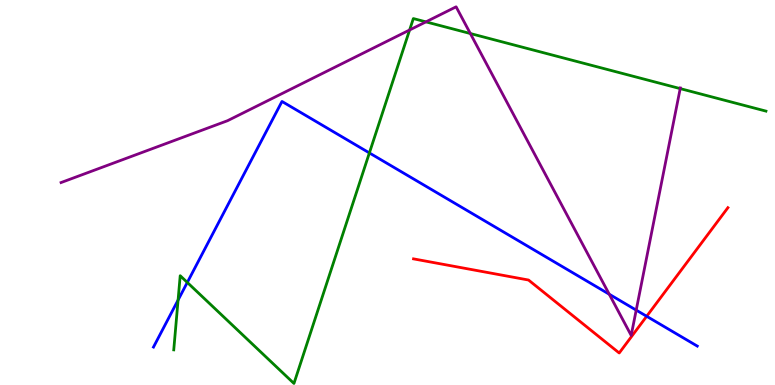[{'lines': ['blue', 'red'], 'intersections': [{'x': 8.34, 'y': 1.78}]}, {'lines': ['green', 'red'], 'intersections': []}, {'lines': ['purple', 'red'], 'intersections': []}, {'lines': ['blue', 'green'], 'intersections': [{'x': 2.3, 'y': 2.21}, {'x': 2.42, 'y': 2.66}, {'x': 4.77, 'y': 6.03}]}, {'lines': ['blue', 'purple'], 'intersections': [{'x': 7.86, 'y': 2.36}, {'x': 8.21, 'y': 1.95}]}, {'lines': ['green', 'purple'], 'intersections': [{'x': 5.29, 'y': 9.22}, {'x': 5.5, 'y': 9.43}, {'x': 6.07, 'y': 9.13}, {'x': 8.78, 'y': 7.7}]}]